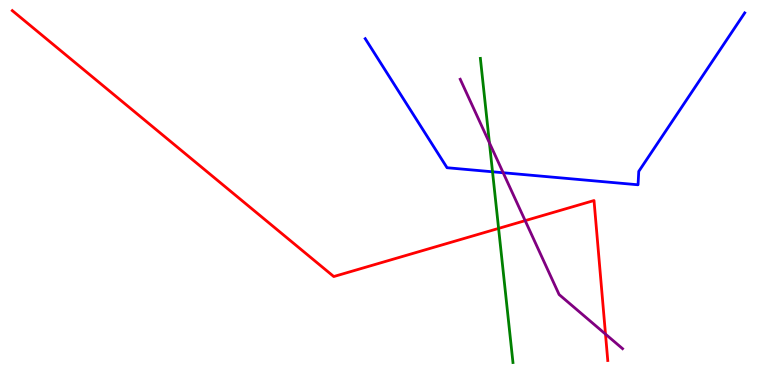[{'lines': ['blue', 'red'], 'intersections': []}, {'lines': ['green', 'red'], 'intersections': [{'x': 6.43, 'y': 4.07}]}, {'lines': ['purple', 'red'], 'intersections': [{'x': 6.78, 'y': 4.27}, {'x': 7.81, 'y': 1.32}]}, {'lines': ['blue', 'green'], 'intersections': [{'x': 6.36, 'y': 5.54}]}, {'lines': ['blue', 'purple'], 'intersections': [{'x': 6.49, 'y': 5.51}]}, {'lines': ['green', 'purple'], 'intersections': [{'x': 6.32, 'y': 6.29}]}]